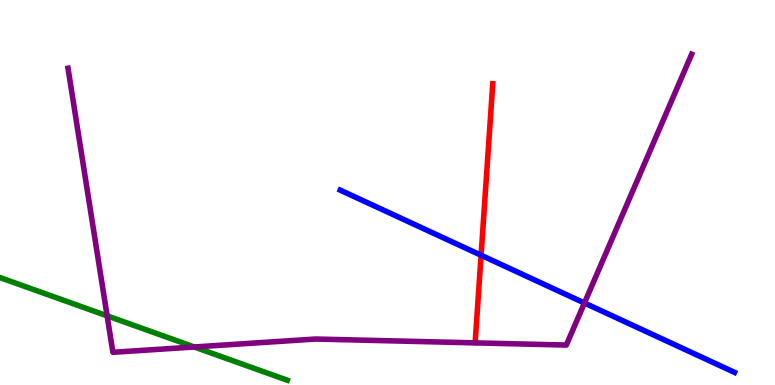[{'lines': ['blue', 'red'], 'intersections': [{'x': 6.21, 'y': 3.37}]}, {'lines': ['green', 'red'], 'intersections': []}, {'lines': ['purple', 'red'], 'intersections': []}, {'lines': ['blue', 'green'], 'intersections': []}, {'lines': ['blue', 'purple'], 'intersections': [{'x': 7.54, 'y': 2.13}]}, {'lines': ['green', 'purple'], 'intersections': [{'x': 1.38, 'y': 1.8}, {'x': 2.51, 'y': 0.988}]}]